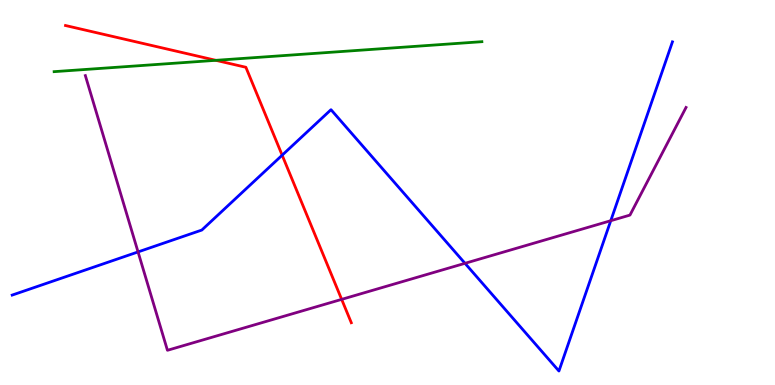[{'lines': ['blue', 'red'], 'intersections': [{'x': 3.64, 'y': 5.97}]}, {'lines': ['green', 'red'], 'intersections': [{'x': 2.79, 'y': 8.43}]}, {'lines': ['purple', 'red'], 'intersections': [{'x': 4.41, 'y': 2.22}]}, {'lines': ['blue', 'green'], 'intersections': []}, {'lines': ['blue', 'purple'], 'intersections': [{'x': 1.78, 'y': 3.46}, {'x': 6.0, 'y': 3.16}, {'x': 7.88, 'y': 4.27}]}, {'lines': ['green', 'purple'], 'intersections': []}]